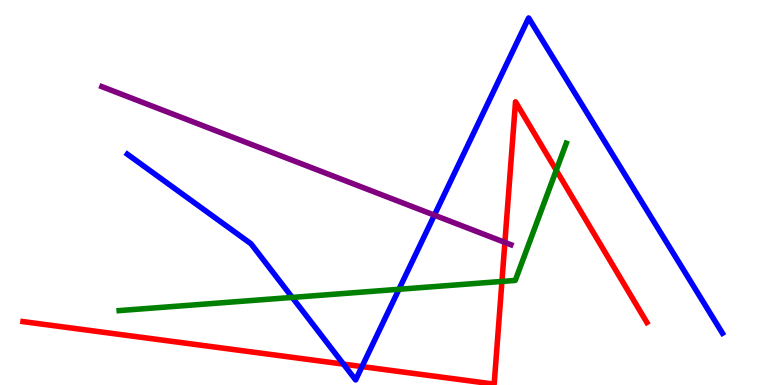[{'lines': ['blue', 'red'], 'intersections': [{'x': 4.43, 'y': 0.542}, {'x': 4.67, 'y': 0.478}]}, {'lines': ['green', 'red'], 'intersections': [{'x': 6.48, 'y': 2.69}, {'x': 7.18, 'y': 5.58}]}, {'lines': ['purple', 'red'], 'intersections': [{'x': 6.51, 'y': 3.7}]}, {'lines': ['blue', 'green'], 'intersections': [{'x': 3.77, 'y': 2.27}, {'x': 5.15, 'y': 2.49}]}, {'lines': ['blue', 'purple'], 'intersections': [{'x': 5.61, 'y': 4.41}]}, {'lines': ['green', 'purple'], 'intersections': []}]